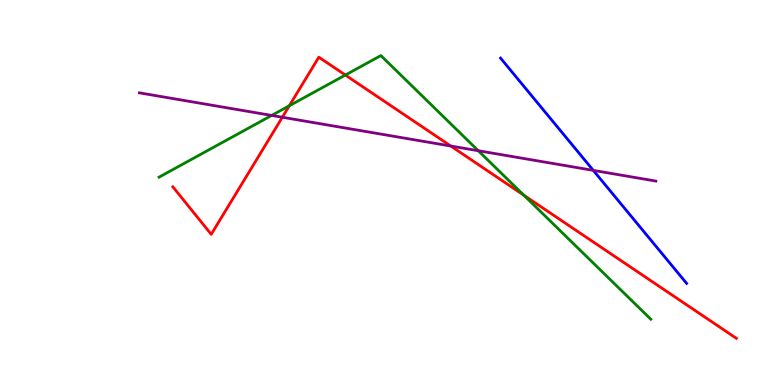[{'lines': ['blue', 'red'], 'intersections': []}, {'lines': ['green', 'red'], 'intersections': [{'x': 3.73, 'y': 7.25}, {'x': 4.46, 'y': 8.05}, {'x': 6.76, 'y': 4.93}]}, {'lines': ['purple', 'red'], 'intersections': [{'x': 3.64, 'y': 6.95}, {'x': 5.82, 'y': 6.21}]}, {'lines': ['blue', 'green'], 'intersections': []}, {'lines': ['blue', 'purple'], 'intersections': [{'x': 7.66, 'y': 5.57}]}, {'lines': ['green', 'purple'], 'intersections': [{'x': 3.51, 'y': 7.0}, {'x': 6.17, 'y': 6.08}]}]